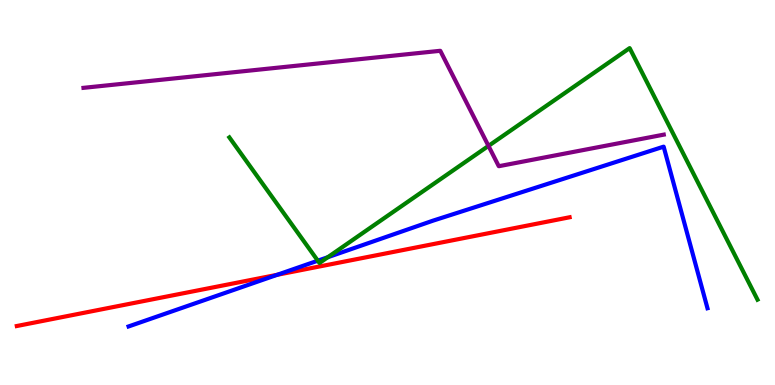[{'lines': ['blue', 'red'], 'intersections': [{'x': 3.58, 'y': 2.86}]}, {'lines': ['green', 'red'], 'intersections': []}, {'lines': ['purple', 'red'], 'intersections': []}, {'lines': ['blue', 'green'], 'intersections': [{'x': 4.1, 'y': 3.23}, {'x': 4.23, 'y': 3.32}]}, {'lines': ['blue', 'purple'], 'intersections': []}, {'lines': ['green', 'purple'], 'intersections': [{'x': 6.3, 'y': 6.21}]}]